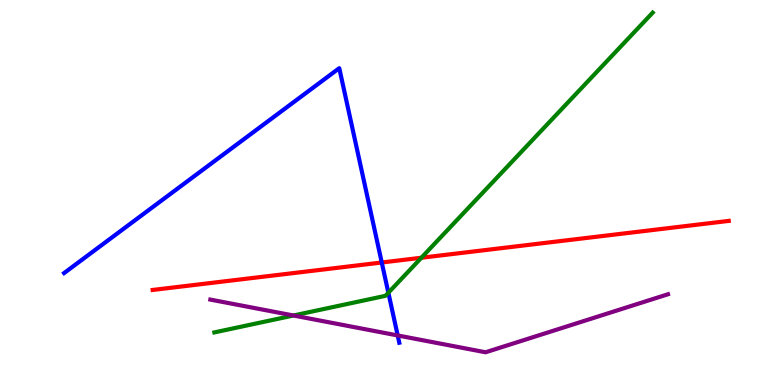[{'lines': ['blue', 'red'], 'intersections': [{'x': 4.93, 'y': 3.18}]}, {'lines': ['green', 'red'], 'intersections': [{'x': 5.44, 'y': 3.31}]}, {'lines': ['purple', 'red'], 'intersections': []}, {'lines': ['blue', 'green'], 'intersections': [{'x': 5.01, 'y': 2.4}]}, {'lines': ['blue', 'purple'], 'intersections': [{'x': 5.13, 'y': 1.29}]}, {'lines': ['green', 'purple'], 'intersections': [{'x': 3.79, 'y': 1.81}]}]